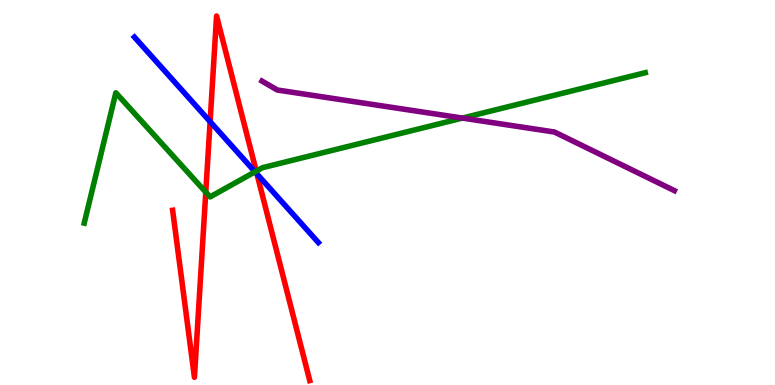[{'lines': ['blue', 'red'], 'intersections': [{'x': 2.71, 'y': 6.84}, {'x': 3.32, 'y': 5.48}]}, {'lines': ['green', 'red'], 'intersections': [{'x': 2.66, 'y': 5.01}, {'x': 3.31, 'y': 5.55}]}, {'lines': ['purple', 'red'], 'intersections': []}, {'lines': ['blue', 'green'], 'intersections': [{'x': 3.29, 'y': 5.54}]}, {'lines': ['blue', 'purple'], 'intersections': []}, {'lines': ['green', 'purple'], 'intersections': [{'x': 5.97, 'y': 6.93}]}]